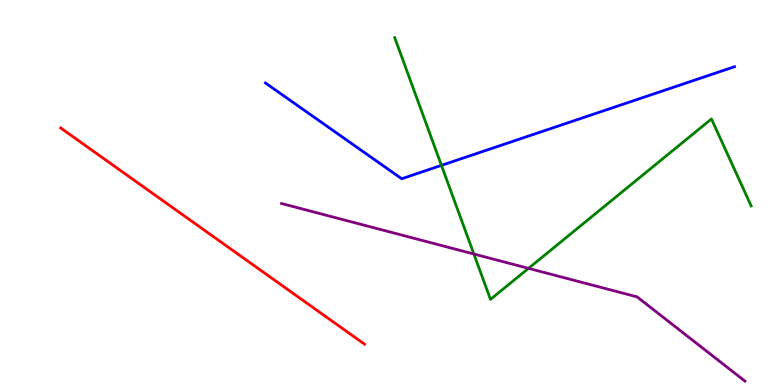[{'lines': ['blue', 'red'], 'intersections': []}, {'lines': ['green', 'red'], 'intersections': []}, {'lines': ['purple', 'red'], 'intersections': []}, {'lines': ['blue', 'green'], 'intersections': [{'x': 5.7, 'y': 5.7}]}, {'lines': ['blue', 'purple'], 'intersections': []}, {'lines': ['green', 'purple'], 'intersections': [{'x': 6.11, 'y': 3.4}, {'x': 6.82, 'y': 3.03}]}]